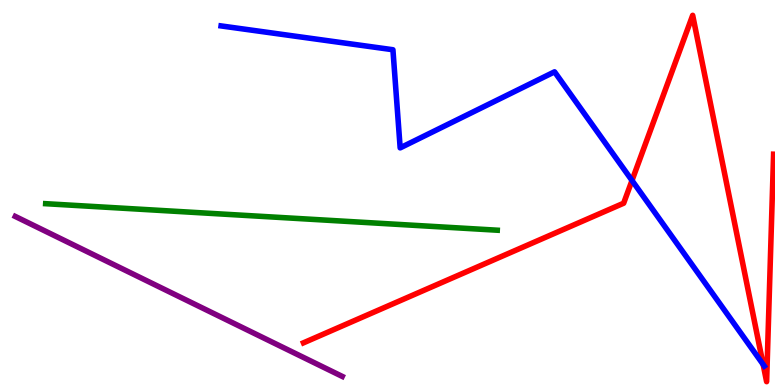[{'lines': ['blue', 'red'], 'intersections': [{'x': 8.15, 'y': 5.31}, {'x': 9.85, 'y': 0.534}]}, {'lines': ['green', 'red'], 'intersections': []}, {'lines': ['purple', 'red'], 'intersections': []}, {'lines': ['blue', 'green'], 'intersections': []}, {'lines': ['blue', 'purple'], 'intersections': []}, {'lines': ['green', 'purple'], 'intersections': []}]